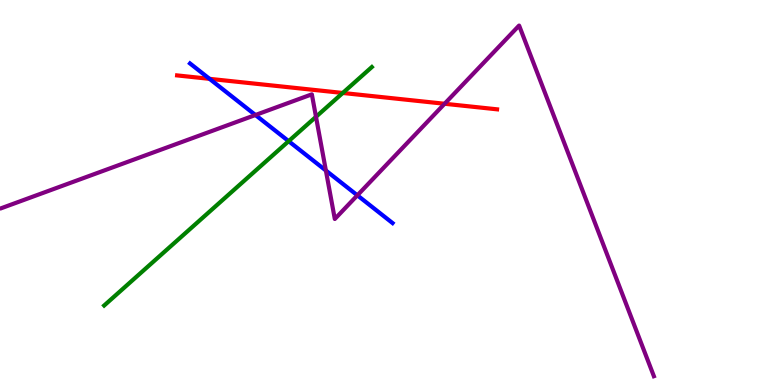[{'lines': ['blue', 'red'], 'intersections': [{'x': 2.7, 'y': 7.95}]}, {'lines': ['green', 'red'], 'intersections': [{'x': 4.42, 'y': 7.59}]}, {'lines': ['purple', 'red'], 'intersections': [{'x': 5.74, 'y': 7.3}]}, {'lines': ['blue', 'green'], 'intersections': [{'x': 3.72, 'y': 6.33}]}, {'lines': ['blue', 'purple'], 'intersections': [{'x': 3.3, 'y': 7.01}, {'x': 4.2, 'y': 5.57}, {'x': 4.61, 'y': 4.93}]}, {'lines': ['green', 'purple'], 'intersections': [{'x': 4.08, 'y': 6.97}]}]